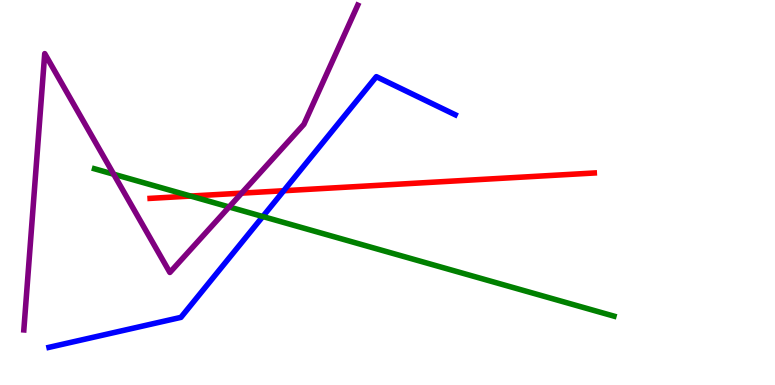[{'lines': ['blue', 'red'], 'intersections': [{'x': 3.66, 'y': 5.05}]}, {'lines': ['green', 'red'], 'intersections': [{'x': 2.46, 'y': 4.91}]}, {'lines': ['purple', 'red'], 'intersections': [{'x': 3.12, 'y': 4.98}]}, {'lines': ['blue', 'green'], 'intersections': [{'x': 3.39, 'y': 4.38}]}, {'lines': ['blue', 'purple'], 'intersections': []}, {'lines': ['green', 'purple'], 'intersections': [{'x': 1.47, 'y': 5.47}, {'x': 2.96, 'y': 4.62}]}]